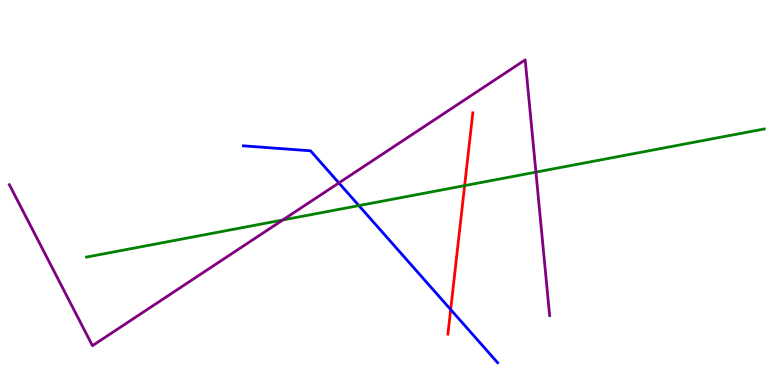[{'lines': ['blue', 'red'], 'intersections': [{'x': 5.82, 'y': 1.96}]}, {'lines': ['green', 'red'], 'intersections': [{'x': 6.0, 'y': 5.18}]}, {'lines': ['purple', 'red'], 'intersections': []}, {'lines': ['blue', 'green'], 'intersections': [{'x': 4.63, 'y': 4.66}]}, {'lines': ['blue', 'purple'], 'intersections': [{'x': 4.37, 'y': 5.25}]}, {'lines': ['green', 'purple'], 'intersections': [{'x': 3.65, 'y': 4.29}, {'x': 6.92, 'y': 5.53}]}]